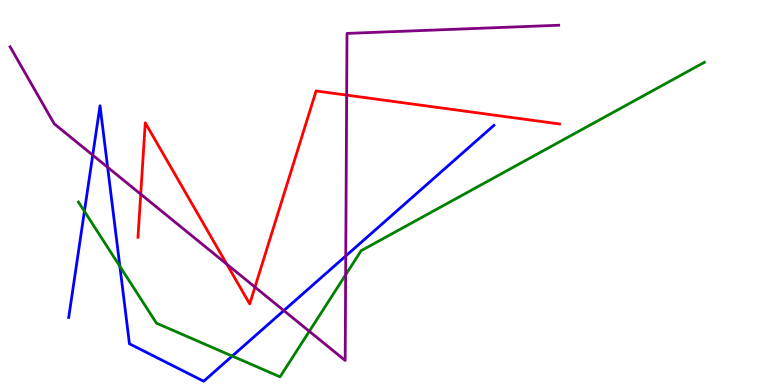[{'lines': ['blue', 'red'], 'intersections': []}, {'lines': ['green', 'red'], 'intersections': []}, {'lines': ['purple', 'red'], 'intersections': [{'x': 1.82, 'y': 4.96}, {'x': 2.93, 'y': 3.14}, {'x': 3.29, 'y': 2.54}, {'x': 4.47, 'y': 7.53}]}, {'lines': ['blue', 'green'], 'intersections': [{'x': 1.09, 'y': 4.51}, {'x': 1.55, 'y': 3.08}, {'x': 3.0, 'y': 0.752}]}, {'lines': ['blue', 'purple'], 'intersections': [{'x': 1.2, 'y': 5.97}, {'x': 1.39, 'y': 5.66}, {'x': 3.66, 'y': 1.93}, {'x': 4.46, 'y': 3.35}]}, {'lines': ['green', 'purple'], 'intersections': [{'x': 3.99, 'y': 1.39}, {'x': 4.46, 'y': 2.86}]}]